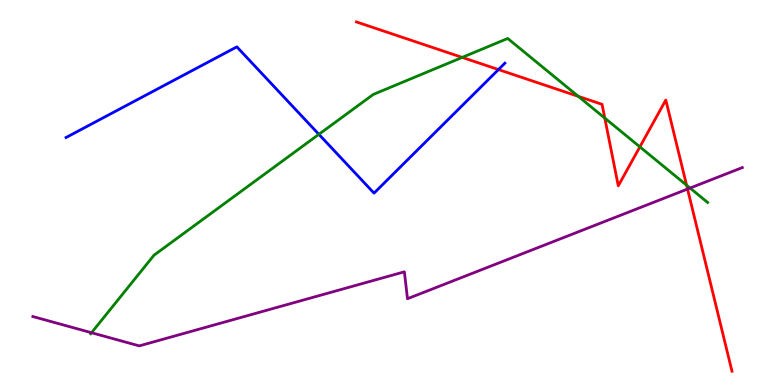[{'lines': ['blue', 'red'], 'intersections': [{'x': 6.43, 'y': 8.19}]}, {'lines': ['green', 'red'], 'intersections': [{'x': 5.96, 'y': 8.51}, {'x': 7.46, 'y': 7.5}, {'x': 7.8, 'y': 6.93}, {'x': 8.26, 'y': 6.19}, {'x': 8.86, 'y': 5.19}]}, {'lines': ['purple', 'red'], 'intersections': [{'x': 8.87, 'y': 5.09}]}, {'lines': ['blue', 'green'], 'intersections': [{'x': 4.11, 'y': 6.51}]}, {'lines': ['blue', 'purple'], 'intersections': []}, {'lines': ['green', 'purple'], 'intersections': [{'x': 1.18, 'y': 1.36}, {'x': 8.9, 'y': 5.12}]}]